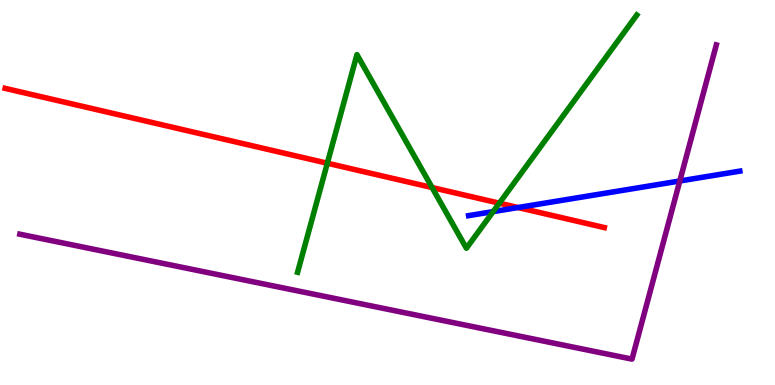[{'lines': ['blue', 'red'], 'intersections': [{'x': 6.68, 'y': 4.61}]}, {'lines': ['green', 'red'], 'intersections': [{'x': 4.22, 'y': 5.76}, {'x': 5.58, 'y': 5.13}, {'x': 6.44, 'y': 4.72}]}, {'lines': ['purple', 'red'], 'intersections': []}, {'lines': ['blue', 'green'], 'intersections': [{'x': 6.36, 'y': 4.5}]}, {'lines': ['blue', 'purple'], 'intersections': [{'x': 8.77, 'y': 5.3}]}, {'lines': ['green', 'purple'], 'intersections': []}]